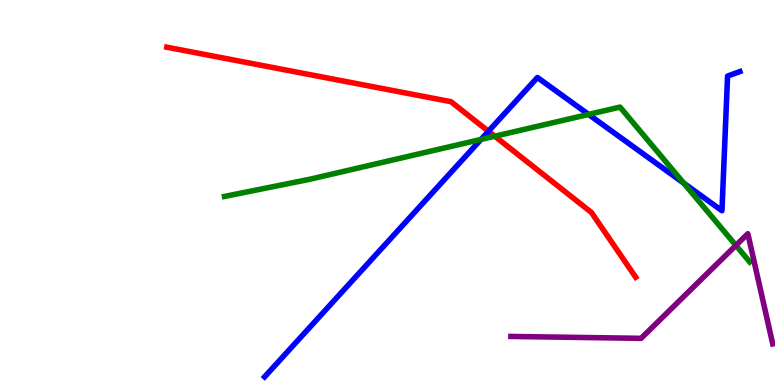[{'lines': ['blue', 'red'], 'intersections': [{'x': 6.3, 'y': 6.59}]}, {'lines': ['green', 'red'], 'intersections': [{'x': 6.38, 'y': 6.46}]}, {'lines': ['purple', 'red'], 'intersections': []}, {'lines': ['blue', 'green'], 'intersections': [{'x': 6.21, 'y': 6.38}, {'x': 7.59, 'y': 7.03}, {'x': 8.82, 'y': 5.24}]}, {'lines': ['blue', 'purple'], 'intersections': []}, {'lines': ['green', 'purple'], 'intersections': [{'x': 9.5, 'y': 3.63}]}]